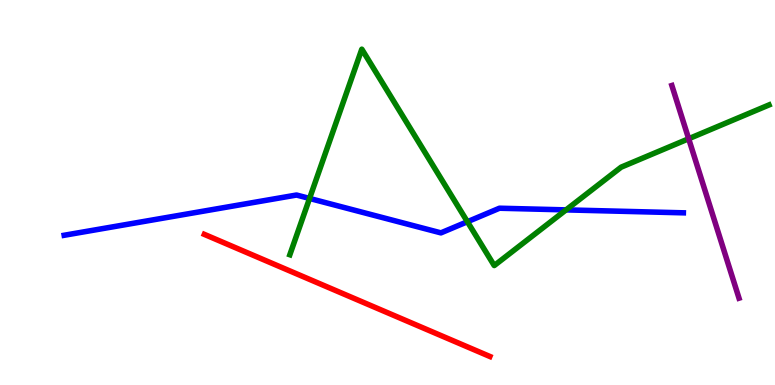[{'lines': ['blue', 'red'], 'intersections': []}, {'lines': ['green', 'red'], 'intersections': []}, {'lines': ['purple', 'red'], 'intersections': []}, {'lines': ['blue', 'green'], 'intersections': [{'x': 3.99, 'y': 4.85}, {'x': 6.03, 'y': 4.24}, {'x': 7.3, 'y': 4.55}]}, {'lines': ['blue', 'purple'], 'intersections': []}, {'lines': ['green', 'purple'], 'intersections': [{'x': 8.89, 'y': 6.4}]}]